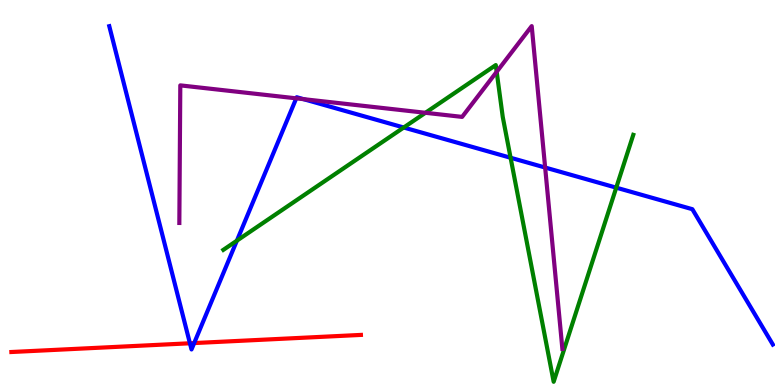[{'lines': ['blue', 'red'], 'intersections': [{'x': 2.45, 'y': 1.08}, {'x': 2.51, 'y': 1.09}]}, {'lines': ['green', 'red'], 'intersections': []}, {'lines': ['purple', 'red'], 'intersections': []}, {'lines': ['blue', 'green'], 'intersections': [{'x': 3.06, 'y': 3.75}, {'x': 5.21, 'y': 6.69}, {'x': 6.59, 'y': 5.9}, {'x': 7.95, 'y': 5.13}]}, {'lines': ['blue', 'purple'], 'intersections': [{'x': 3.82, 'y': 7.45}, {'x': 3.92, 'y': 7.42}, {'x': 7.03, 'y': 5.65}]}, {'lines': ['green', 'purple'], 'intersections': [{'x': 5.49, 'y': 7.07}, {'x': 6.41, 'y': 8.13}]}]